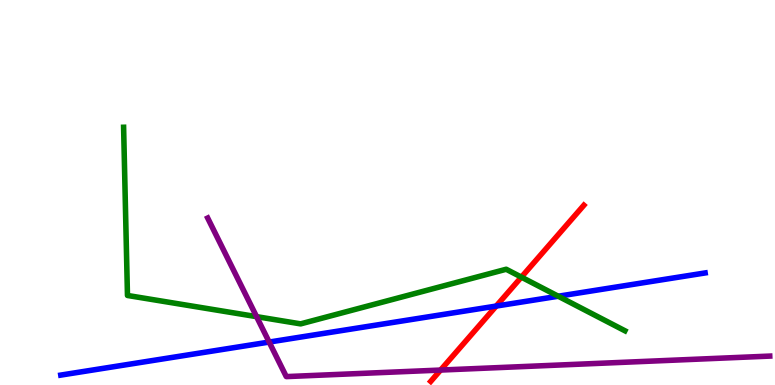[{'lines': ['blue', 'red'], 'intersections': [{'x': 6.4, 'y': 2.05}]}, {'lines': ['green', 'red'], 'intersections': [{'x': 6.73, 'y': 2.8}]}, {'lines': ['purple', 'red'], 'intersections': [{'x': 5.68, 'y': 0.388}]}, {'lines': ['blue', 'green'], 'intersections': [{'x': 7.2, 'y': 2.31}]}, {'lines': ['blue', 'purple'], 'intersections': [{'x': 3.47, 'y': 1.12}]}, {'lines': ['green', 'purple'], 'intersections': [{'x': 3.31, 'y': 1.78}]}]